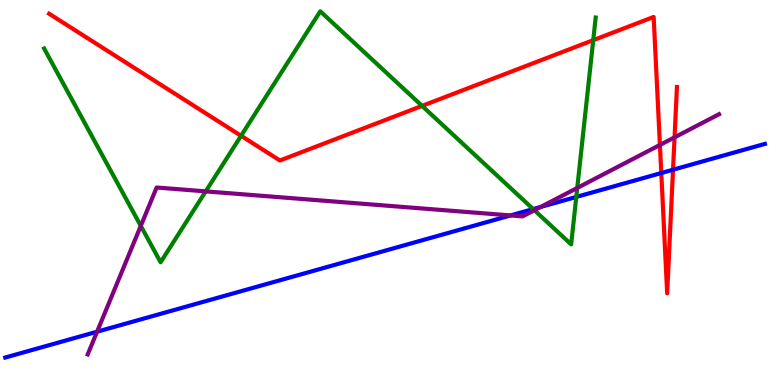[{'lines': ['blue', 'red'], 'intersections': [{'x': 8.53, 'y': 5.51}, {'x': 8.68, 'y': 5.59}]}, {'lines': ['green', 'red'], 'intersections': [{'x': 3.11, 'y': 6.47}, {'x': 5.45, 'y': 7.25}, {'x': 7.65, 'y': 8.96}]}, {'lines': ['purple', 'red'], 'intersections': [{'x': 8.52, 'y': 6.23}, {'x': 8.7, 'y': 6.43}]}, {'lines': ['blue', 'green'], 'intersections': [{'x': 6.88, 'y': 4.57}, {'x': 7.44, 'y': 4.88}]}, {'lines': ['blue', 'purple'], 'intersections': [{'x': 1.25, 'y': 1.38}, {'x': 6.59, 'y': 4.4}, {'x': 6.98, 'y': 4.62}]}, {'lines': ['green', 'purple'], 'intersections': [{'x': 1.82, 'y': 4.13}, {'x': 2.65, 'y': 5.03}, {'x': 6.9, 'y': 4.54}, {'x': 7.45, 'y': 5.12}]}]